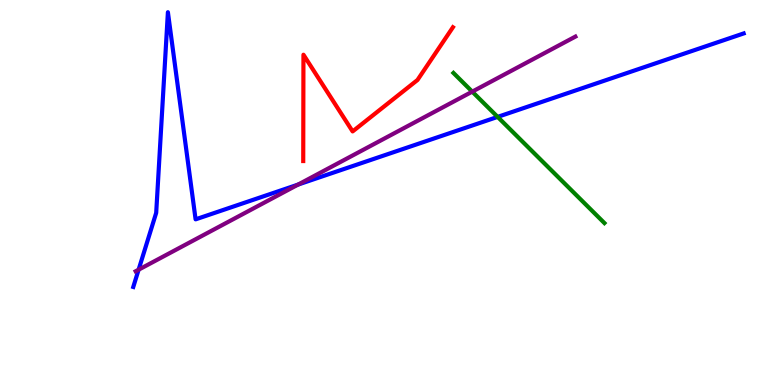[{'lines': ['blue', 'red'], 'intersections': []}, {'lines': ['green', 'red'], 'intersections': []}, {'lines': ['purple', 'red'], 'intersections': []}, {'lines': ['blue', 'green'], 'intersections': [{'x': 6.42, 'y': 6.96}]}, {'lines': ['blue', 'purple'], 'intersections': [{'x': 1.79, 'y': 2.99}, {'x': 3.85, 'y': 5.21}]}, {'lines': ['green', 'purple'], 'intersections': [{'x': 6.09, 'y': 7.62}]}]